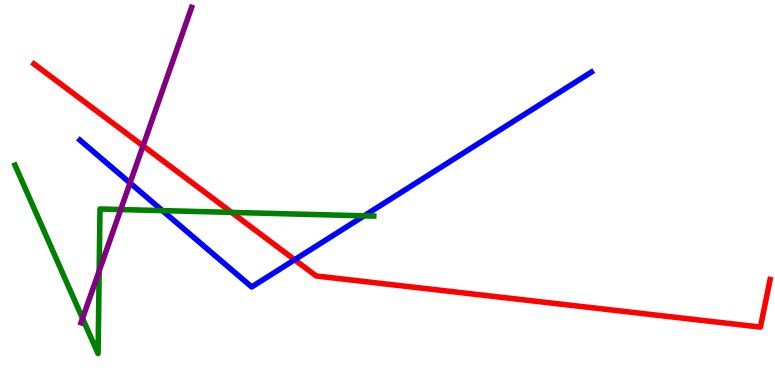[{'lines': ['blue', 'red'], 'intersections': [{'x': 3.8, 'y': 3.25}]}, {'lines': ['green', 'red'], 'intersections': [{'x': 2.99, 'y': 4.48}]}, {'lines': ['purple', 'red'], 'intersections': [{'x': 1.85, 'y': 6.21}]}, {'lines': ['blue', 'green'], 'intersections': [{'x': 2.1, 'y': 4.53}, {'x': 4.7, 'y': 4.39}]}, {'lines': ['blue', 'purple'], 'intersections': [{'x': 1.68, 'y': 5.25}]}, {'lines': ['green', 'purple'], 'intersections': [{'x': 1.07, 'y': 1.73}, {'x': 1.28, 'y': 2.96}, {'x': 1.56, 'y': 4.56}]}]